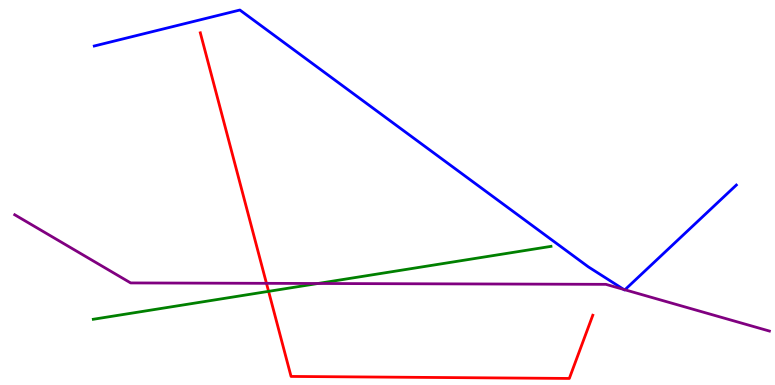[{'lines': ['blue', 'red'], 'intersections': []}, {'lines': ['green', 'red'], 'intersections': [{'x': 3.47, 'y': 2.43}]}, {'lines': ['purple', 'red'], 'intersections': [{'x': 3.44, 'y': 2.64}]}, {'lines': ['blue', 'green'], 'intersections': []}, {'lines': ['blue', 'purple'], 'intersections': [{'x': 8.05, 'y': 2.48}, {'x': 8.06, 'y': 2.47}]}, {'lines': ['green', 'purple'], 'intersections': [{'x': 4.1, 'y': 2.64}]}]